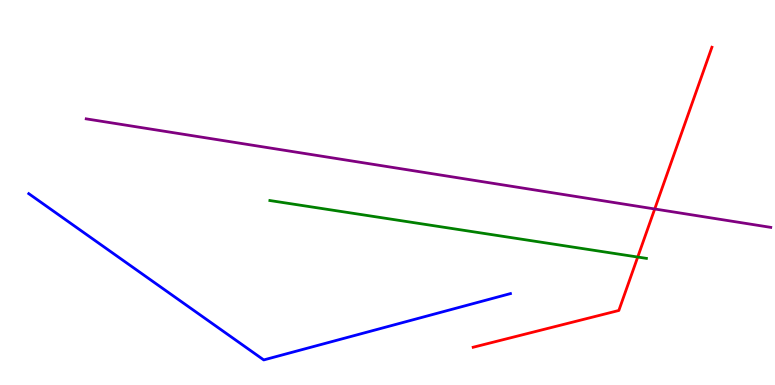[{'lines': ['blue', 'red'], 'intersections': []}, {'lines': ['green', 'red'], 'intersections': [{'x': 8.23, 'y': 3.32}]}, {'lines': ['purple', 'red'], 'intersections': [{'x': 8.45, 'y': 4.57}]}, {'lines': ['blue', 'green'], 'intersections': []}, {'lines': ['blue', 'purple'], 'intersections': []}, {'lines': ['green', 'purple'], 'intersections': []}]